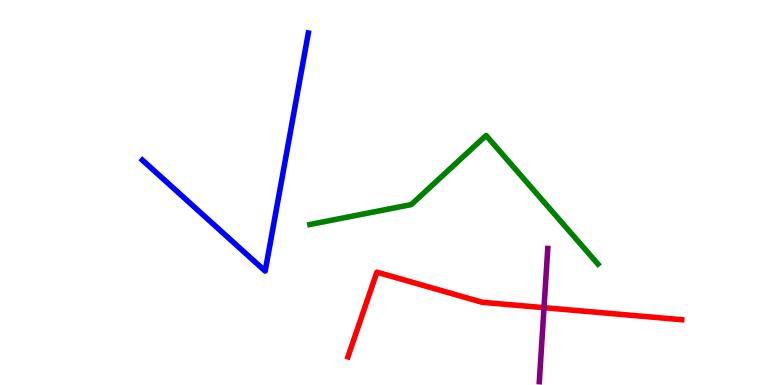[{'lines': ['blue', 'red'], 'intersections': []}, {'lines': ['green', 'red'], 'intersections': []}, {'lines': ['purple', 'red'], 'intersections': [{'x': 7.02, 'y': 2.01}]}, {'lines': ['blue', 'green'], 'intersections': []}, {'lines': ['blue', 'purple'], 'intersections': []}, {'lines': ['green', 'purple'], 'intersections': []}]